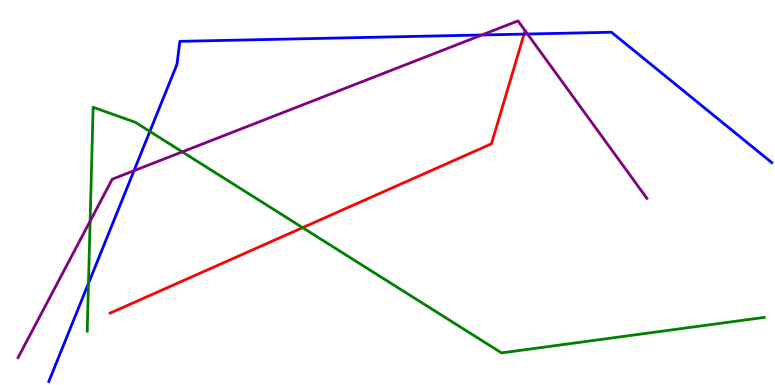[{'lines': ['blue', 'red'], 'intersections': [{'x': 6.76, 'y': 9.11}]}, {'lines': ['green', 'red'], 'intersections': [{'x': 3.9, 'y': 4.09}]}, {'lines': ['purple', 'red'], 'intersections': []}, {'lines': ['blue', 'green'], 'intersections': [{'x': 1.14, 'y': 2.64}, {'x': 1.93, 'y': 6.59}]}, {'lines': ['blue', 'purple'], 'intersections': [{'x': 1.73, 'y': 5.57}, {'x': 6.22, 'y': 9.09}, {'x': 6.81, 'y': 9.12}]}, {'lines': ['green', 'purple'], 'intersections': [{'x': 1.16, 'y': 4.26}, {'x': 2.35, 'y': 6.06}]}]